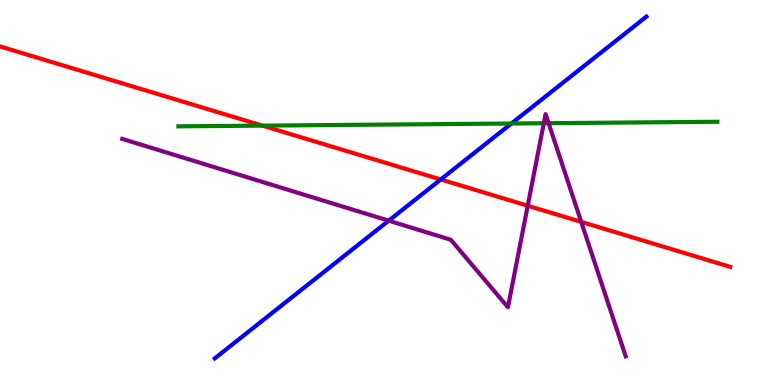[{'lines': ['blue', 'red'], 'intersections': [{'x': 5.69, 'y': 5.34}]}, {'lines': ['green', 'red'], 'intersections': [{'x': 3.39, 'y': 6.74}]}, {'lines': ['purple', 'red'], 'intersections': [{'x': 6.81, 'y': 4.66}, {'x': 7.5, 'y': 4.24}]}, {'lines': ['blue', 'green'], 'intersections': [{'x': 6.6, 'y': 6.79}]}, {'lines': ['blue', 'purple'], 'intersections': [{'x': 5.02, 'y': 4.27}]}, {'lines': ['green', 'purple'], 'intersections': [{'x': 7.02, 'y': 6.8}, {'x': 7.08, 'y': 6.8}]}]